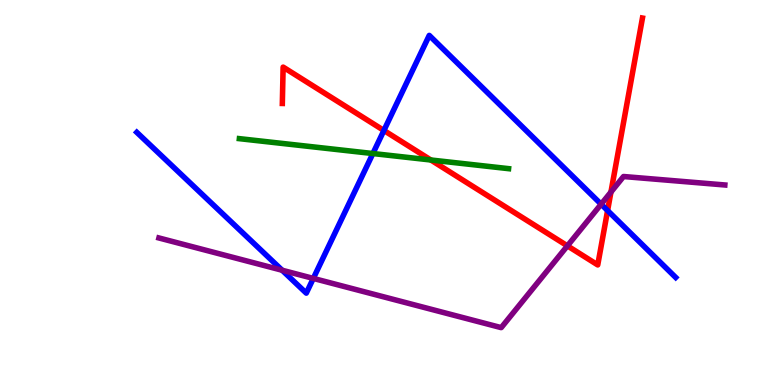[{'lines': ['blue', 'red'], 'intersections': [{'x': 4.95, 'y': 6.61}, {'x': 7.84, 'y': 4.53}]}, {'lines': ['green', 'red'], 'intersections': [{'x': 5.56, 'y': 5.84}]}, {'lines': ['purple', 'red'], 'intersections': [{'x': 7.32, 'y': 3.61}, {'x': 7.88, 'y': 5.01}]}, {'lines': ['blue', 'green'], 'intersections': [{'x': 4.81, 'y': 6.01}]}, {'lines': ['blue', 'purple'], 'intersections': [{'x': 3.64, 'y': 2.98}, {'x': 4.04, 'y': 2.77}, {'x': 7.76, 'y': 4.7}]}, {'lines': ['green', 'purple'], 'intersections': []}]